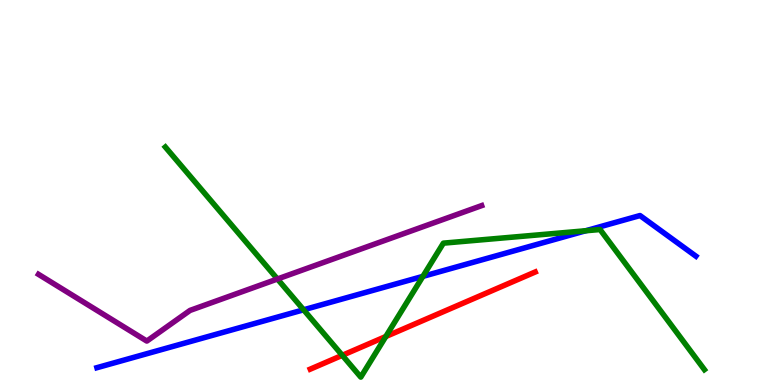[{'lines': ['blue', 'red'], 'intersections': []}, {'lines': ['green', 'red'], 'intersections': [{'x': 4.42, 'y': 0.771}, {'x': 4.98, 'y': 1.26}]}, {'lines': ['purple', 'red'], 'intersections': []}, {'lines': ['blue', 'green'], 'intersections': [{'x': 3.92, 'y': 1.95}, {'x': 5.46, 'y': 2.82}, {'x': 7.56, 'y': 4.01}]}, {'lines': ['blue', 'purple'], 'intersections': []}, {'lines': ['green', 'purple'], 'intersections': [{'x': 3.58, 'y': 2.75}]}]